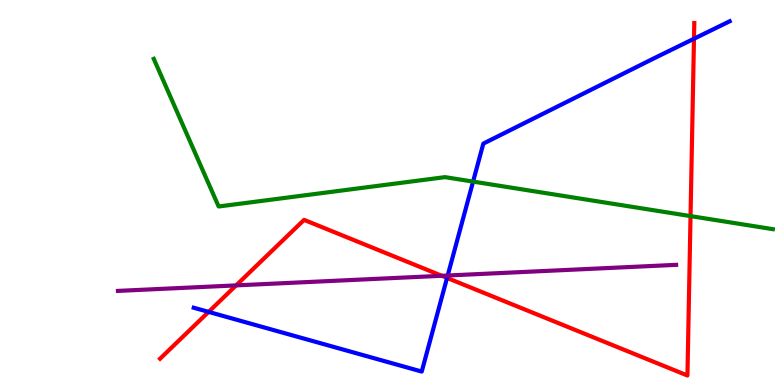[{'lines': ['blue', 'red'], 'intersections': [{'x': 2.69, 'y': 1.9}, {'x': 5.77, 'y': 2.78}, {'x': 8.95, 'y': 8.99}]}, {'lines': ['green', 'red'], 'intersections': [{'x': 8.91, 'y': 4.39}]}, {'lines': ['purple', 'red'], 'intersections': [{'x': 3.05, 'y': 2.59}, {'x': 5.7, 'y': 2.84}]}, {'lines': ['blue', 'green'], 'intersections': [{'x': 6.1, 'y': 5.28}]}, {'lines': ['blue', 'purple'], 'intersections': [{'x': 5.78, 'y': 2.84}]}, {'lines': ['green', 'purple'], 'intersections': []}]